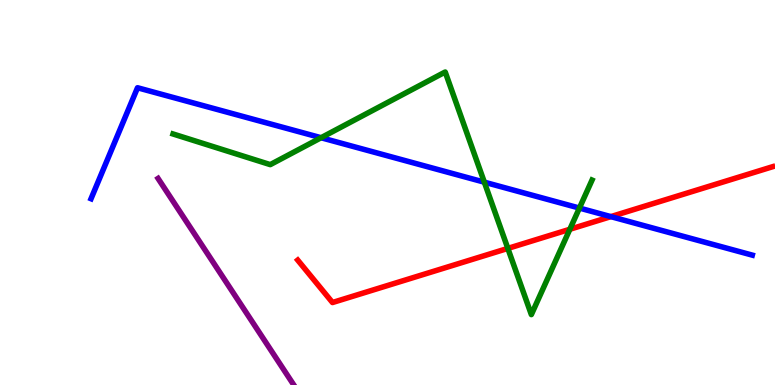[{'lines': ['blue', 'red'], 'intersections': [{'x': 7.88, 'y': 4.37}]}, {'lines': ['green', 'red'], 'intersections': [{'x': 6.55, 'y': 3.55}, {'x': 7.35, 'y': 4.04}]}, {'lines': ['purple', 'red'], 'intersections': []}, {'lines': ['blue', 'green'], 'intersections': [{'x': 4.14, 'y': 6.42}, {'x': 6.25, 'y': 5.27}, {'x': 7.48, 'y': 4.6}]}, {'lines': ['blue', 'purple'], 'intersections': []}, {'lines': ['green', 'purple'], 'intersections': []}]